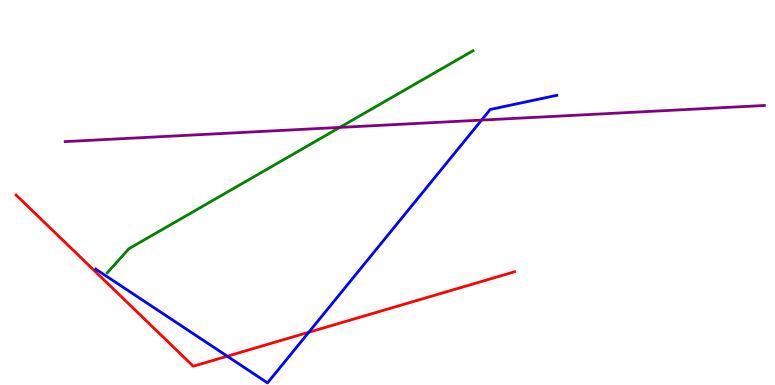[{'lines': ['blue', 'red'], 'intersections': [{'x': 2.93, 'y': 0.748}, {'x': 3.98, 'y': 1.37}]}, {'lines': ['green', 'red'], 'intersections': []}, {'lines': ['purple', 'red'], 'intersections': []}, {'lines': ['blue', 'green'], 'intersections': []}, {'lines': ['blue', 'purple'], 'intersections': [{'x': 6.21, 'y': 6.88}]}, {'lines': ['green', 'purple'], 'intersections': [{'x': 4.38, 'y': 6.69}]}]